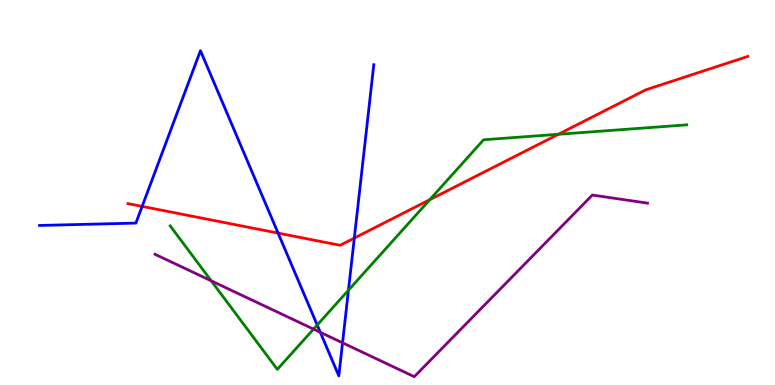[{'lines': ['blue', 'red'], 'intersections': [{'x': 1.83, 'y': 4.64}, {'x': 3.59, 'y': 3.95}, {'x': 4.57, 'y': 3.82}]}, {'lines': ['green', 'red'], 'intersections': [{'x': 5.55, 'y': 4.81}, {'x': 7.2, 'y': 6.51}]}, {'lines': ['purple', 'red'], 'intersections': []}, {'lines': ['blue', 'green'], 'intersections': [{'x': 4.09, 'y': 1.56}, {'x': 4.5, 'y': 2.46}]}, {'lines': ['blue', 'purple'], 'intersections': [{'x': 4.13, 'y': 1.37}, {'x': 4.42, 'y': 1.1}]}, {'lines': ['green', 'purple'], 'intersections': [{'x': 2.73, 'y': 2.71}, {'x': 4.05, 'y': 1.45}]}]